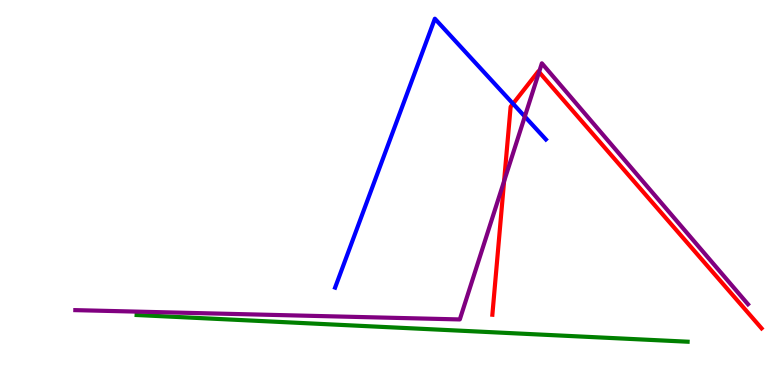[{'lines': ['blue', 'red'], 'intersections': [{'x': 6.62, 'y': 7.31}]}, {'lines': ['green', 'red'], 'intersections': []}, {'lines': ['purple', 'red'], 'intersections': [{'x': 6.5, 'y': 5.29}, {'x': 6.96, 'y': 8.13}]}, {'lines': ['blue', 'green'], 'intersections': []}, {'lines': ['blue', 'purple'], 'intersections': [{'x': 6.77, 'y': 6.97}]}, {'lines': ['green', 'purple'], 'intersections': []}]